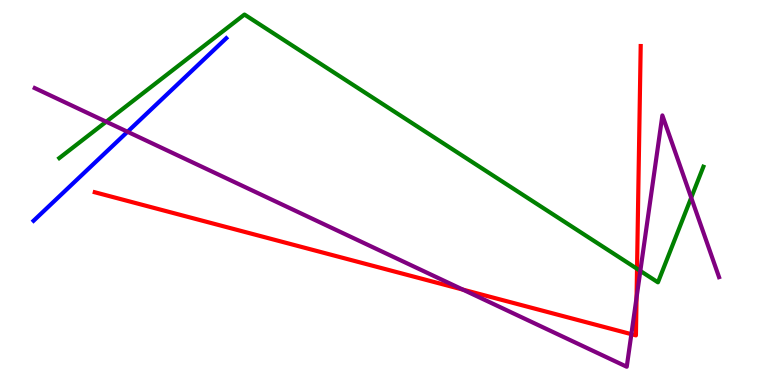[{'lines': ['blue', 'red'], 'intersections': []}, {'lines': ['green', 'red'], 'intersections': [{'x': 8.22, 'y': 3.02}]}, {'lines': ['purple', 'red'], 'intersections': [{'x': 5.97, 'y': 2.48}, {'x': 8.15, 'y': 1.32}, {'x': 8.21, 'y': 2.27}]}, {'lines': ['blue', 'green'], 'intersections': []}, {'lines': ['blue', 'purple'], 'intersections': [{'x': 1.65, 'y': 6.58}]}, {'lines': ['green', 'purple'], 'intersections': [{'x': 1.37, 'y': 6.84}, {'x': 8.26, 'y': 2.96}, {'x': 8.92, 'y': 4.87}]}]